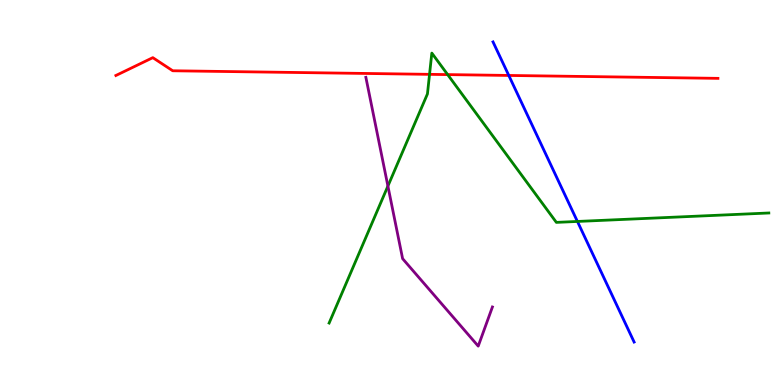[{'lines': ['blue', 'red'], 'intersections': [{'x': 6.56, 'y': 8.04}]}, {'lines': ['green', 'red'], 'intersections': [{'x': 5.54, 'y': 8.07}, {'x': 5.78, 'y': 8.06}]}, {'lines': ['purple', 'red'], 'intersections': []}, {'lines': ['blue', 'green'], 'intersections': [{'x': 7.45, 'y': 4.25}]}, {'lines': ['blue', 'purple'], 'intersections': []}, {'lines': ['green', 'purple'], 'intersections': [{'x': 5.01, 'y': 5.17}]}]